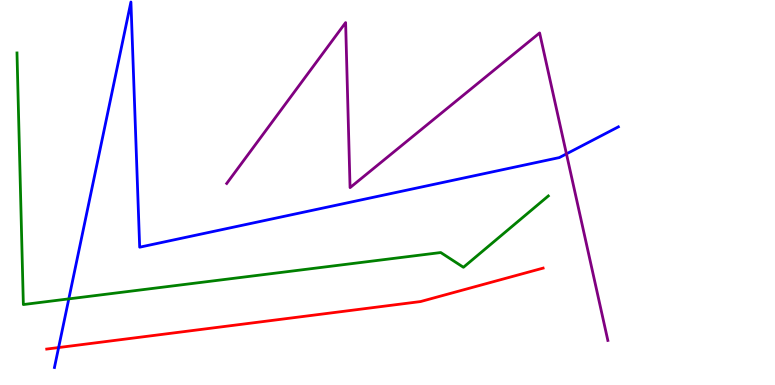[{'lines': ['blue', 'red'], 'intersections': [{'x': 0.756, 'y': 0.973}]}, {'lines': ['green', 'red'], 'intersections': []}, {'lines': ['purple', 'red'], 'intersections': []}, {'lines': ['blue', 'green'], 'intersections': [{'x': 0.888, 'y': 2.24}]}, {'lines': ['blue', 'purple'], 'intersections': [{'x': 7.31, 'y': 6.0}]}, {'lines': ['green', 'purple'], 'intersections': []}]